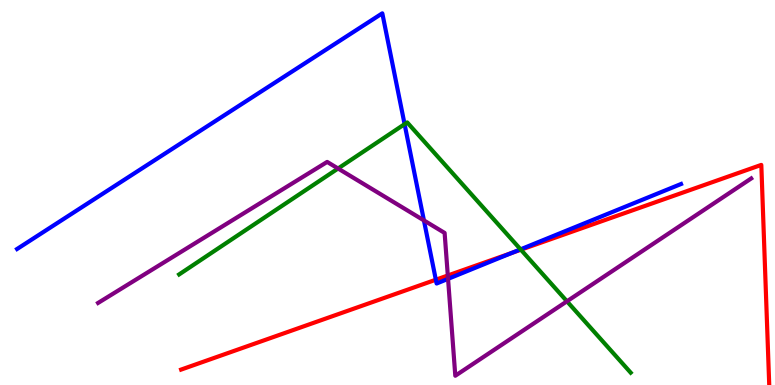[{'lines': ['blue', 'red'], 'intersections': [{'x': 5.62, 'y': 2.73}, {'x': 6.6, 'y': 3.43}]}, {'lines': ['green', 'red'], 'intersections': [{'x': 6.72, 'y': 3.51}]}, {'lines': ['purple', 'red'], 'intersections': [{'x': 5.78, 'y': 2.84}]}, {'lines': ['blue', 'green'], 'intersections': [{'x': 5.22, 'y': 6.77}, {'x': 6.72, 'y': 3.52}]}, {'lines': ['blue', 'purple'], 'intersections': [{'x': 5.47, 'y': 4.27}, {'x': 5.78, 'y': 2.76}]}, {'lines': ['green', 'purple'], 'intersections': [{'x': 4.36, 'y': 5.62}, {'x': 7.32, 'y': 2.17}]}]